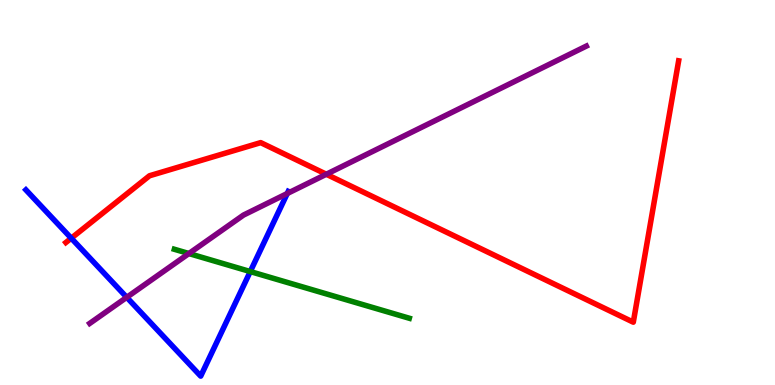[{'lines': ['blue', 'red'], 'intersections': [{'x': 0.919, 'y': 3.81}]}, {'lines': ['green', 'red'], 'intersections': []}, {'lines': ['purple', 'red'], 'intersections': [{'x': 4.21, 'y': 5.47}]}, {'lines': ['blue', 'green'], 'intersections': [{'x': 3.23, 'y': 2.95}]}, {'lines': ['blue', 'purple'], 'intersections': [{'x': 1.64, 'y': 2.28}, {'x': 3.71, 'y': 4.97}]}, {'lines': ['green', 'purple'], 'intersections': [{'x': 2.44, 'y': 3.41}]}]